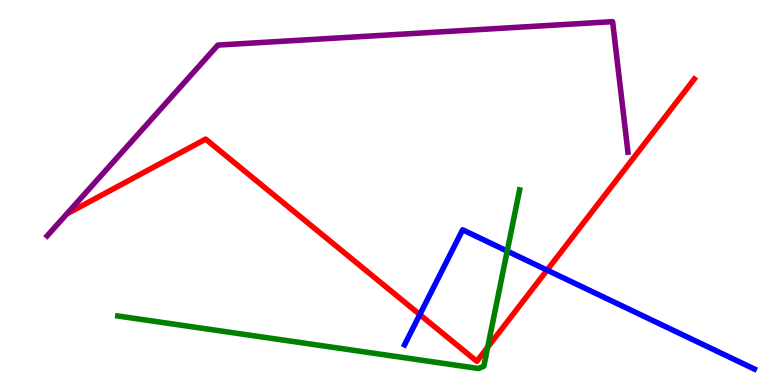[{'lines': ['blue', 'red'], 'intersections': [{'x': 5.42, 'y': 1.83}, {'x': 7.06, 'y': 2.98}]}, {'lines': ['green', 'red'], 'intersections': [{'x': 6.29, 'y': 0.982}]}, {'lines': ['purple', 'red'], 'intersections': []}, {'lines': ['blue', 'green'], 'intersections': [{'x': 6.54, 'y': 3.48}]}, {'lines': ['blue', 'purple'], 'intersections': []}, {'lines': ['green', 'purple'], 'intersections': []}]